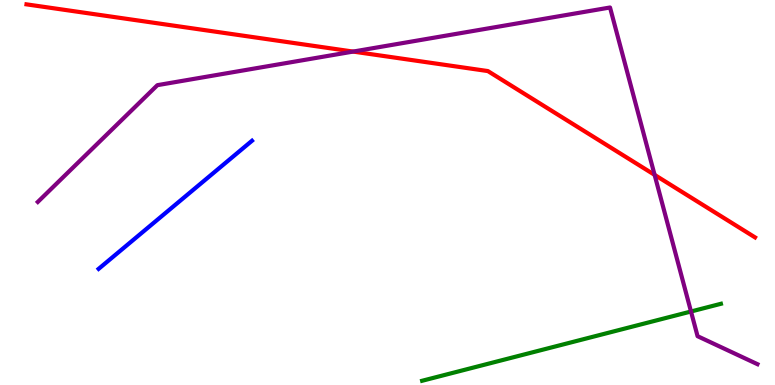[{'lines': ['blue', 'red'], 'intersections': []}, {'lines': ['green', 'red'], 'intersections': []}, {'lines': ['purple', 'red'], 'intersections': [{'x': 4.56, 'y': 8.66}, {'x': 8.45, 'y': 5.46}]}, {'lines': ['blue', 'green'], 'intersections': []}, {'lines': ['blue', 'purple'], 'intersections': []}, {'lines': ['green', 'purple'], 'intersections': [{'x': 8.92, 'y': 1.91}]}]